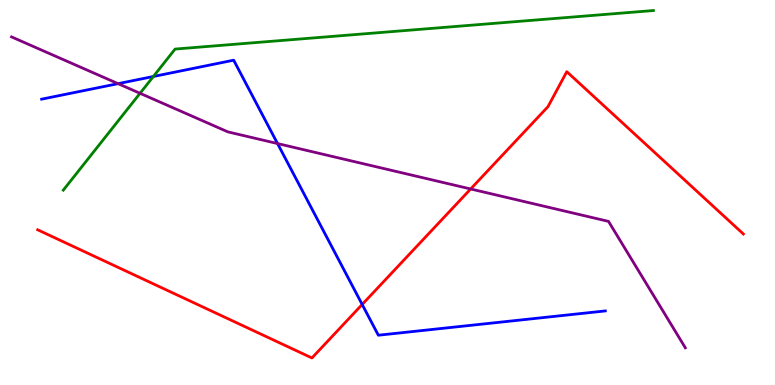[{'lines': ['blue', 'red'], 'intersections': [{'x': 4.67, 'y': 2.09}]}, {'lines': ['green', 'red'], 'intersections': []}, {'lines': ['purple', 'red'], 'intersections': [{'x': 6.07, 'y': 5.09}]}, {'lines': ['blue', 'green'], 'intersections': [{'x': 1.98, 'y': 8.01}]}, {'lines': ['blue', 'purple'], 'intersections': [{'x': 1.52, 'y': 7.83}, {'x': 3.58, 'y': 6.27}]}, {'lines': ['green', 'purple'], 'intersections': [{'x': 1.81, 'y': 7.58}]}]